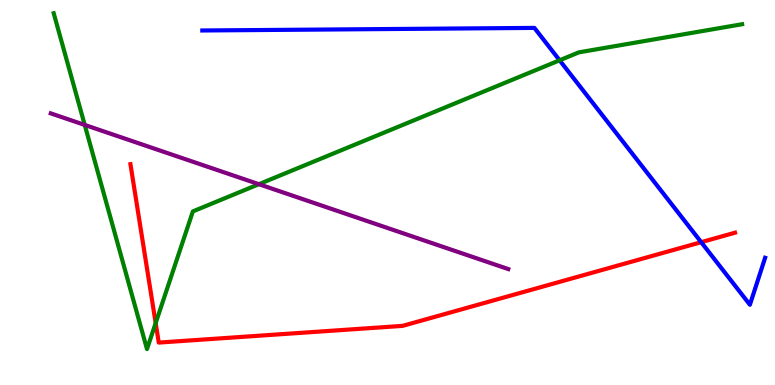[{'lines': ['blue', 'red'], 'intersections': [{'x': 9.05, 'y': 3.71}]}, {'lines': ['green', 'red'], 'intersections': [{'x': 2.01, 'y': 1.61}]}, {'lines': ['purple', 'red'], 'intersections': []}, {'lines': ['blue', 'green'], 'intersections': [{'x': 7.22, 'y': 8.43}]}, {'lines': ['blue', 'purple'], 'intersections': []}, {'lines': ['green', 'purple'], 'intersections': [{'x': 1.09, 'y': 6.75}, {'x': 3.34, 'y': 5.22}]}]